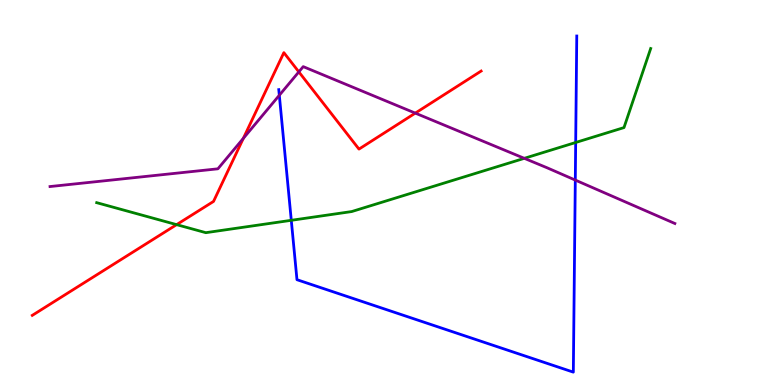[{'lines': ['blue', 'red'], 'intersections': []}, {'lines': ['green', 'red'], 'intersections': [{'x': 2.28, 'y': 4.17}]}, {'lines': ['purple', 'red'], 'intersections': [{'x': 3.14, 'y': 6.41}, {'x': 3.86, 'y': 8.13}, {'x': 5.36, 'y': 7.06}]}, {'lines': ['blue', 'green'], 'intersections': [{'x': 3.76, 'y': 4.28}, {'x': 7.43, 'y': 6.3}]}, {'lines': ['blue', 'purple'], 'intersections': [{'x': 3.6, 'y': 7.53}, {'x': 7.42, 'y': 5.32}]}, {'lines': ['green', 'purple'], 'intersections': [{'x': 6.77, 'y': 5.89}]}]